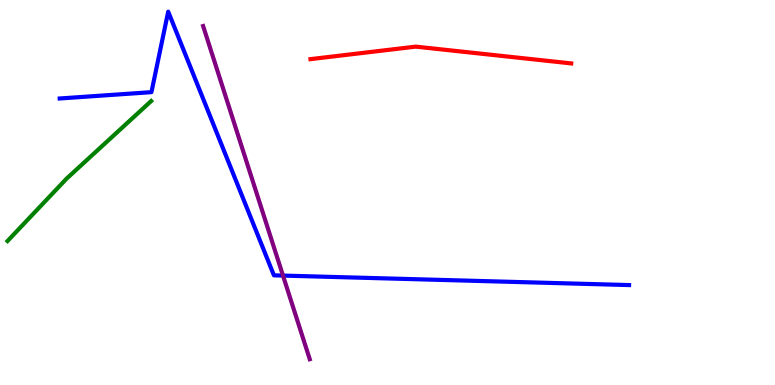[{'lines': ['blue', 'red'], 'intersections': []}, {'lines': ['green', 'red'], 'intersections': []}, {'lines': ['purple', 'red'], 'intersections': []}, {'lines': ['blue', 'green'], 'intersections': []}, {'lines': ['blue', 'purple'], 'intersections': [{'x': 3.65, 'y': 2.84}]}, {'lines': ['green', 'purple'], 'intersections': []}]